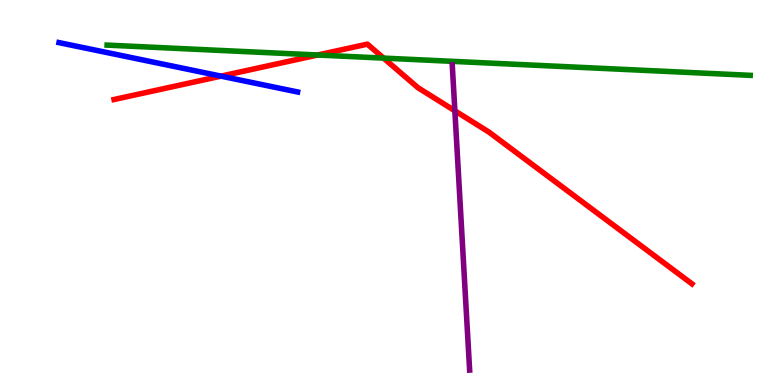[{'lines': ['blue', 'red'], 'intersections': [{'x': 2.85, 'y': 8.02}]}, {'lines': ['green', 'red'], 'intersections': [{'x': 4.1, 'y': 8.57}, {'x': 4.95, 'y': 8.49}]}, {'lines': ['purple', 'red'], 'intersections': [{'x': 5.87, 'y': 7.12}]}, {'lines': ['blue', 'green'], 'intersections': []}, {'lines': ['blue', 'purple'], 'intersections': []}, {'lines': ['green', 'purple'], 'intersections': []}]